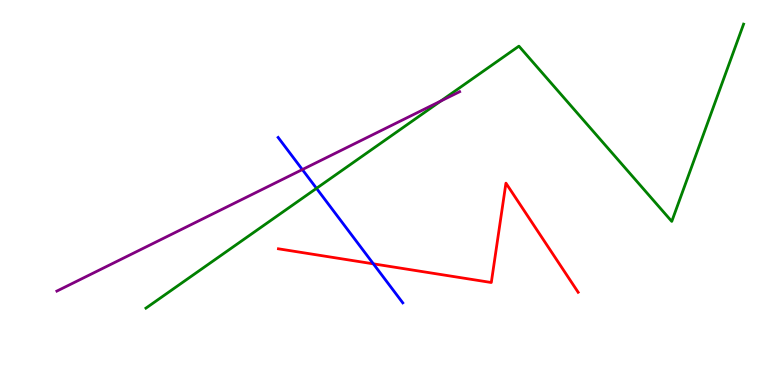[{'lines': ['blue', 'red'], 'intersections': [{'x': 4.82, 'y': 3.15}]}, {'lines': ['green', 'red'], 'intersections': []}, {'lines': ['purple', 'red'], 'intersections': []}, {'lines': ['blue', 'green'], 'intersections': [{'x': 4.08, 'y': 5.11}]}, {'lines': ['blue', 'purple'], 'intersections': [{'x': 3.9, 'y': 5.6}]}, {'lines': ['green', 'purple'], 'intersections': [{'x': 5.69, 'y': 7.38}]}]